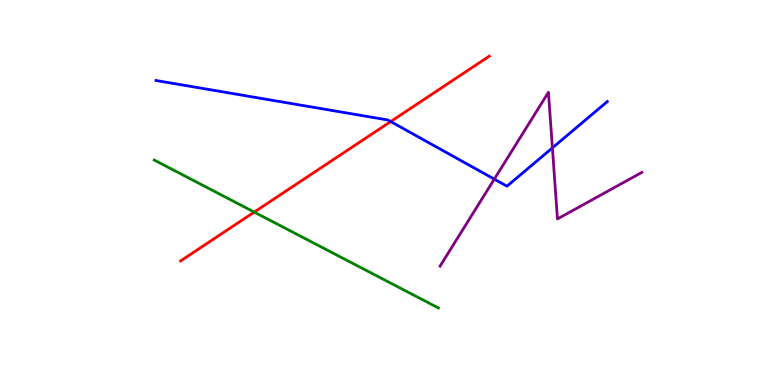[{'lines': ['blue', 'red'], 'intersections': [{'x': 5.04, 'y': 6.84}]}, {'lines': ['green', 'red'], 'intersections': [{'x': 3.28, 'y': 4.49}]}, {'lines': ['purple', 'red'], 'intersections': []}, {'lines': ['blue', 'green'], 'intersections': []}, {'lines': ['blue', 'purple'], 'intersections': [{'x': 6.38, 'y': 5.35}, {'x': 7.13, 'y': 6.16}]}, {'lines': ['green', 'purple'], 'intersections': []}]